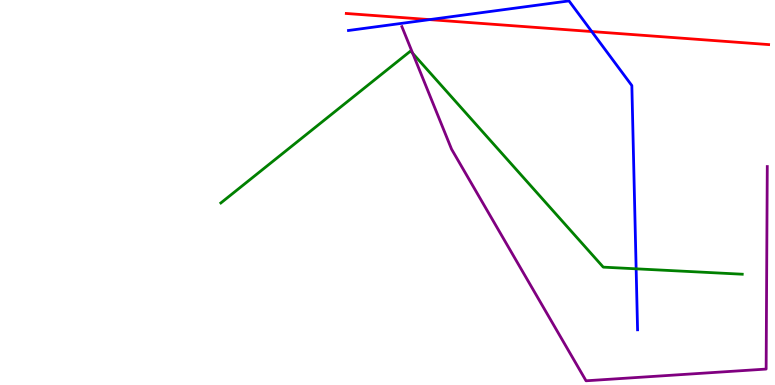[{'lines': ['blue', 'red'], 'intersections': [{'x': 5.54, 'y': 9.49}, {'x': 7.64, 'y': 9.18}]}, {'lines': ['green', 'red'], 'intersections': []}, {'lines': ['purple', 'red'], 'intersections': []}, {'lines': ['blue', 'green'], 'intersections': [{'x': 8.21, 'y': 3.02}]}, {'lines': ['blue', 'purple'], 'intersections': []}, {'lines': ['green', 'purple'], 'intersections': [{'x': 5.33, 'y': 8.61}]}]